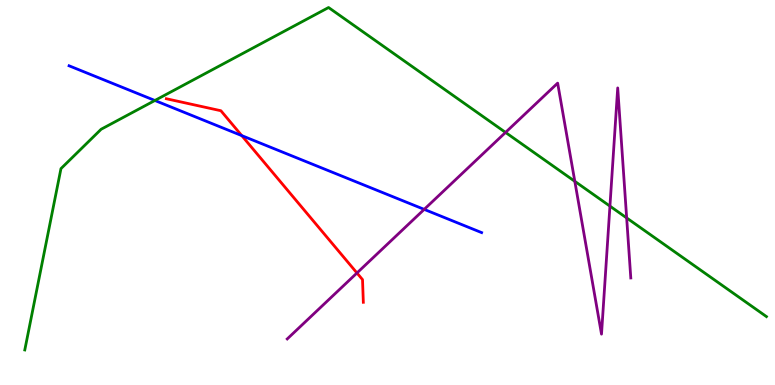[{'lines': ['blue', 'red'], 'intersections': [{'x': 3.12, 'y': 6.48}]}, {'lines': ['green', 'red'], 'intersections': []}, {'lines': ['purple', 'red'], 'intersections': [{'x': 4.61, 'y': 2.91}]}, {'lines': ['blue', 'green'], 'intersections': [{'x': 2.0, 'y': 7.39}]}, {'lines': ['blue', 'purple'], 'intersections': [{'x': 5.47, 'y': 4.56}]}, {'lines': ['green', 'purple'], 'intersections': [{'x': 6.52, 'y': 6.56}, {'x': 7.42, 'y': 5.29}, {'x': 7.87, 'y': 4.65}, {'x': 8.09, 'y': 4.34}]}]